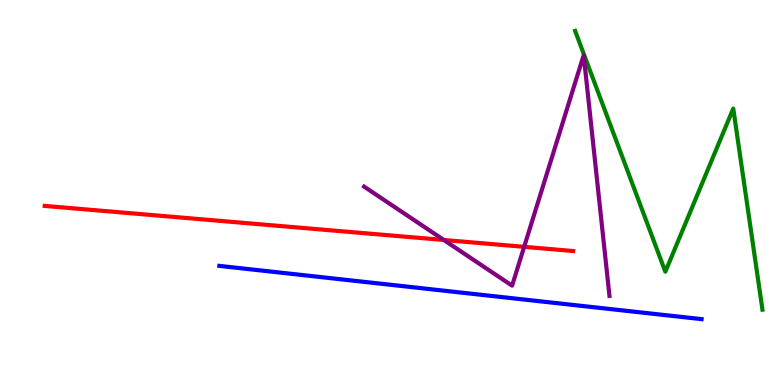[{'lines': ['blue', 'red'], 'intersections': []}, {'lines': ['green', 'red'], 'intersections': []}, {'lines': ['purple', 'red'], 'intersections': [{'x': 5.73, 'y': 3.77}, {'x': 6.76, 'y': 3.59}]}, {'lines': ['blue', 'green'], 'intersections': []}, {'lines': ['blue', 'purple'], 'intersections': []}, {'lines': ['green', 'purple'], 'intersections': []}]